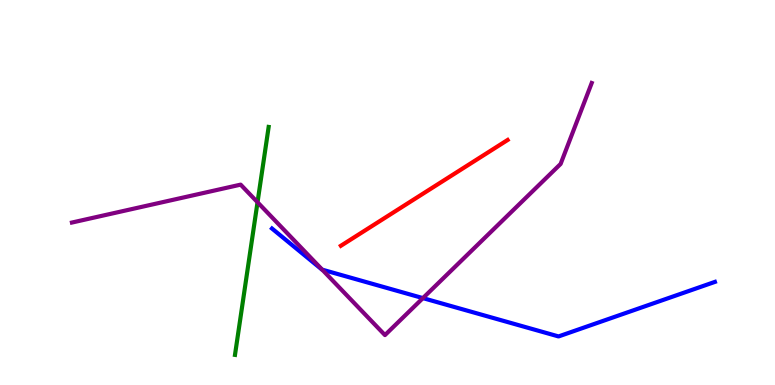[{'lines': ['blue', 'red'], 'intersections': []}, {'lines': ['green', 'red'], 'intersections': []}, {'lines': ['purple', 'red'], 'intersections': []}, {'lines': ['blue', 'green'], 'intersections': []}, {'lines': ['blue', 'purple'], 'intersections': [{'x': 4.16, 'y': 3.0}, {'x': 5.46, 'y': 2.26}]}, {'lines': ['green', 'purple'], 'intersections': [{'x': 3.32, 'y': 4.75}]}]